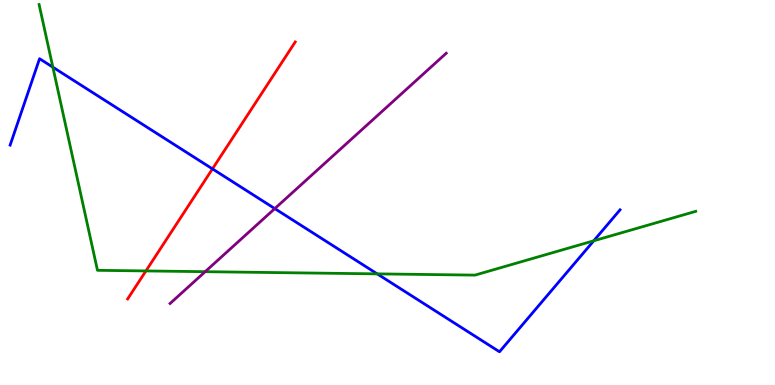[{'lines': ['blue', 'red'], 'intersections': [{'x': 2.74, 'y': 5.61}]}, {'lines': ['green', 'red'], 'intersections': [{'x': 1.88, 'y': 2.96}]}, {'lines': ['purple', 'red'], 'intersections': []}, {'lines': ['blue', 'green'], 'intersections': [{'x': 0.682, 'y': 8.25}, {'x': 4.87, 'y': 2.89}, {'x': 7.66, 'y': 3.75}]}, {'lines': ['blue', 'purple'], 'intersections': [{'x': 3.55, 'y': 4.58}]}, {'lines': ['green', 'purple'], 'intersections': [{'x': 2.65, 'y': 2.94}]}]